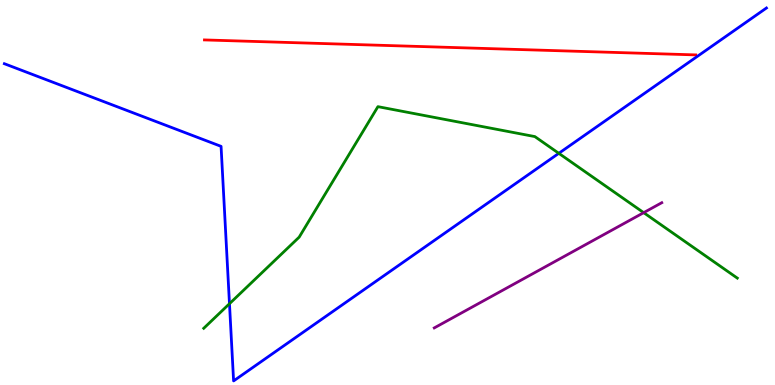[{'lines': ['blue', 'red'], 'intersections': []}, {'lines': ['green', 'red'], 'intersections': []}, {'lines': ['purple', 'red'], 'intersections': []}, {'lines': ['blue', 'green'], 'intersections': [{'x': 2.96, 'y': 2.11}, {'x': 7.21, 'y': 6.02}]}, {'lines': ['blue', 'purple'], 'intersections': []}, {'lines': ['green', 'purple'], 'intersections': [{'x': 8.31, 'y': 4.48}]}]